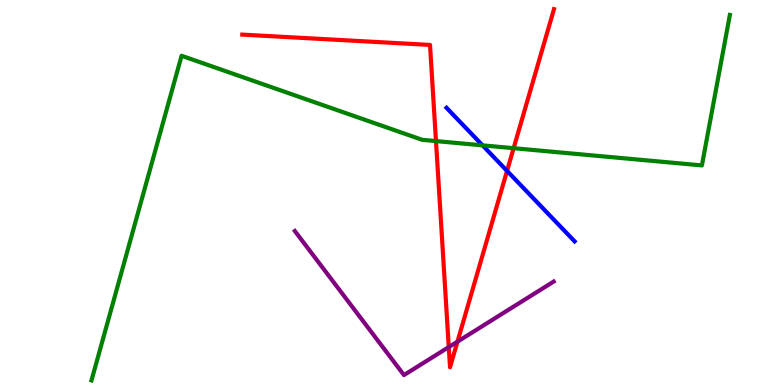[{'lines': ['blue', 'red'], 'intersections': [{'x': 6.54, 'y': 5.56}]}, {'lines': ['green', 'red'], 'intersections': [{'x': 5.63, 'y': 6.34}, {'x': 6.63, 'y': 6.15}]}, {'lines': ['purple', 'red'], 'intersections': [{'x': 5.79, 'y': 0.985}, {'x': 5.9, 'y': 1.13}]}, {'lines': ['blue', 'green'], 'intersections': [{'x': 6.23, 'y': 6.22}]}, {'lines': ['blue', 'purple'], 'intersections': []}, {'lines': ['green', 'purple'], 'intersections': []}]